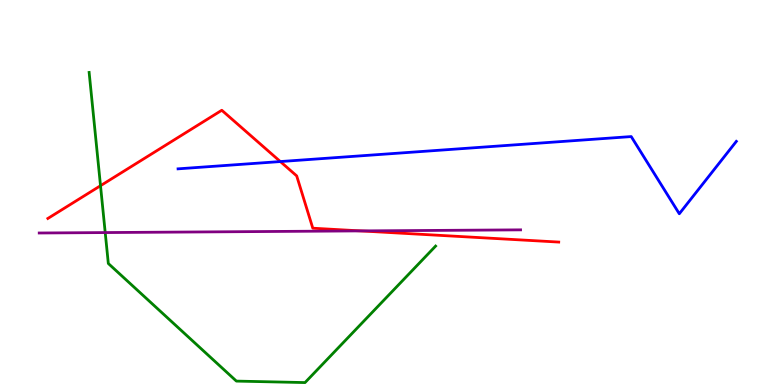[{'lines': ['blue', 'red'], 'intersections': [{'x': 3.62, 'y': 5.8}]}, {'lines': ['green', 'red'], 'intersections': [{'x': 1.3, 'y': 5.18}]}, {'lines': ['purple', 'red'], 'intersections': [{'x': 4.65, 'y': 4.0}]}, {'lines': ['blue', 'green'], 'intersections': []}, {'lines': ['blue', 'purple'], 'intersections': []}, {'lines': ['green', 'purple'], 'intersections': [{'x': 1.36, 'y': 3.96}]}]